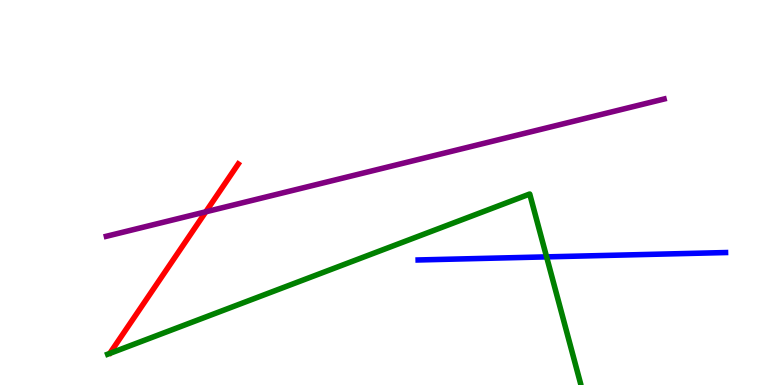[{'lines': ['blue', 'red'], 'intersections': []}, {'lines': ['green', 'red'], 'intersections': []}, {'lines': ['purple', 'red'], 'intersections': [{'x': 2.66, 'y': 4.5}]}, {'lines': ['blue', 'green'], 'intersections': [{'x': 7.05, 'y': 3.33}]}, {'lines': ['blue', 'purple'], 'intersections': []}, {'lines': ['green', 'purple'], 'intersections': []}]